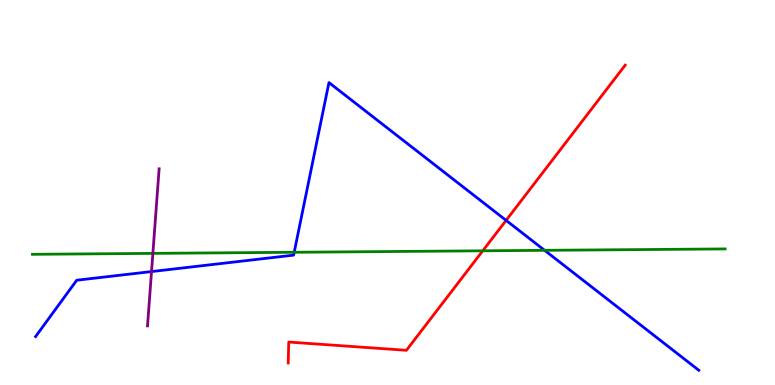[{'lines': ['blue', 'red'], 'intersections': [{'x': 6.53, 'y': 4.28}]}, {'lines': ['green', 'red'], 'intersections': [{'x': 6.23, 'y': 3.49}]}, {'lines': ['purple', 'red'], 'intersections': []}, {'lines': ['blue', 'green'], 'intersections': [{'x': 3.8, 'y': 3.45}, {'x': 7.03, 'y': 3.5}]}, {'lines': ['blue', 'purple'], 'intersections': [{'x': 1.96, 'y': 2.95}]}, {'lines': ['green', 'purple'], 'intersections': [{'x': 1.97, 'y': 3.42}]}]